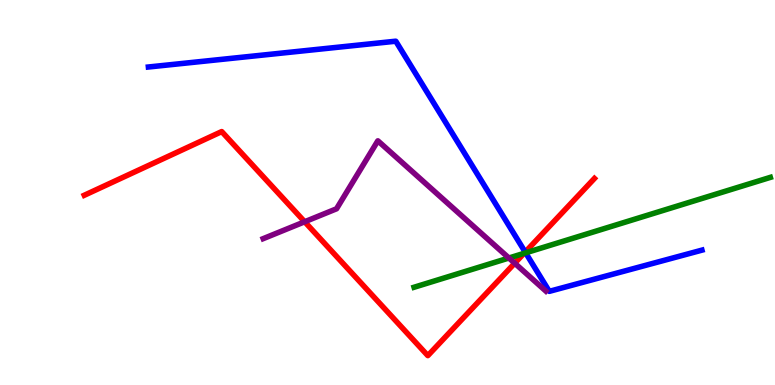[{'lines': ['blue', 'red'], 'intersections': [{'x': 6.78, 'y': 3.45}]}, {'lines': ['green', 'red'], 'intersections': [{'x': 6.76, 'y': 3.42}]}, {'lines': ['purple', 'red'], 'intersections': [{'x': 3.93, 'y': 4.24}, {'x': 6.64, 'y': 3.16}]}, {'lines': ['blue', 'green'], 'intersections': [{'x': 6.78, 'y': 3.43}]}, {'lines': ['blue', 'purple'], 'intersections': []}, {'lines': ['green', 'purple'], 'intersections': [{'x': 6.57, 'y': 3.3}]}]